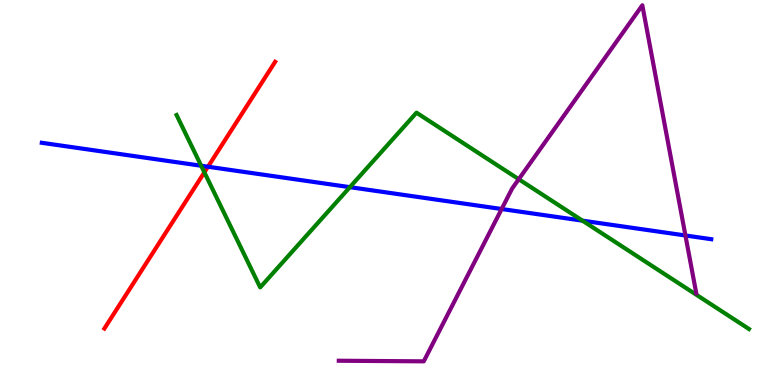[{'lines': ['blue', 'red'], 'intersections': [{'x': 2.68, 'y': 5.67}]}, {'lines': ['green', 'red'], 'intersections': [{'x': 2.64, 'y': 5.52}]}, {'lines': ['purple', 'red'], 'intersections': []}, {'lines': ['blue', 'green'], 'intersections': [{'x': 2.6, 'y': 5.69}, {'x': 4.51, 'y': 5.14}, {'x': 7.52, 'y': 4.27}]}, {'lines': ['blue', 'purple'], 'intersections': [{'x': 6.47, 'y': 4.57}, {'x': 8.84, 'y': 3.88}]}, {'lines': ['green', 'purple'], 'intersections': [{'x': 6.69, 'y': 5.35}]}]